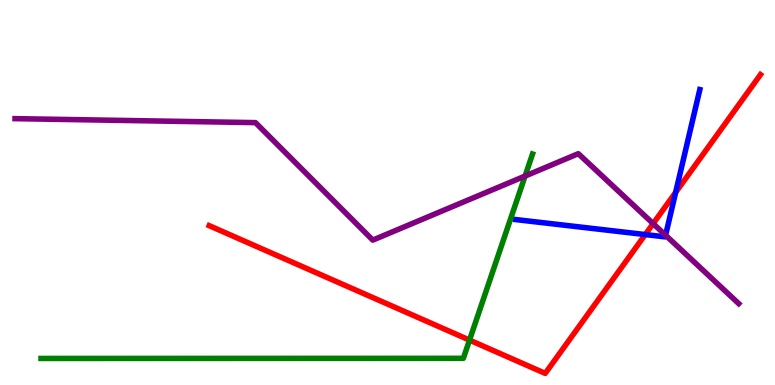[{'lines': ['blue', 'red'], 'intersections': [{'x': 8.33, 'y': 3.91}, {'x': 8.72, 'y': 5.0}]}, {'lines': ['green', 'red'], 'intersections': [{'x': 6.06, 'y': 1.17}]}, {'lines': ['purple', 'red'], 'intersections': [{'x': 8.43, 'y': 4.19}]}, {'lines': ['blue', 'green'], 'intersections': []}, {'lines': ['blue', 'purple'], 'intersections': [{'x': 8.59, 'y': 3.89}]}, {'lines': ['green', 'purple'], 'intersections': [{'x': 6.78, 'y': 5.43}]}]